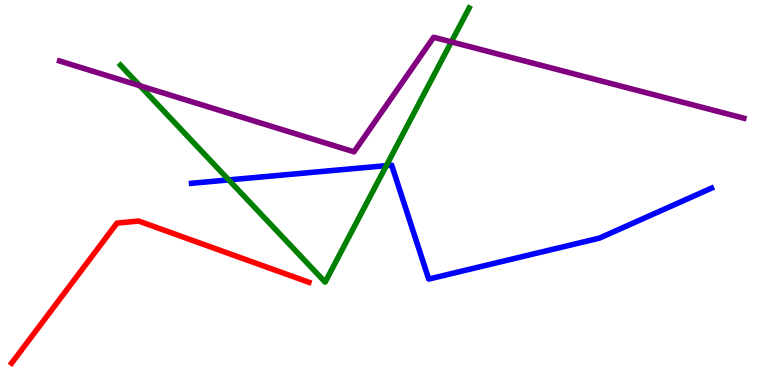[{'lines': ['blue', 'red'], 'intersections': []}, {'lines': ['green', 'red'], 'intersections': []}, {'lines': ['purple', 'red'], 'intersections': []}, {'lines': ['blue', 'green'], 'intersections': [{'x': 2.95, 'y': 5.33}, {'x': 4.98, 'y': 5.7}]}, {'lines': ['blue', 'purple'], 'intersections': []}, {'lines': ['green', 'purple'], 'intersections': [{'x': 1.8, 'y': 7.77}, {'x': 5.82, 'y': 8.91}]}]